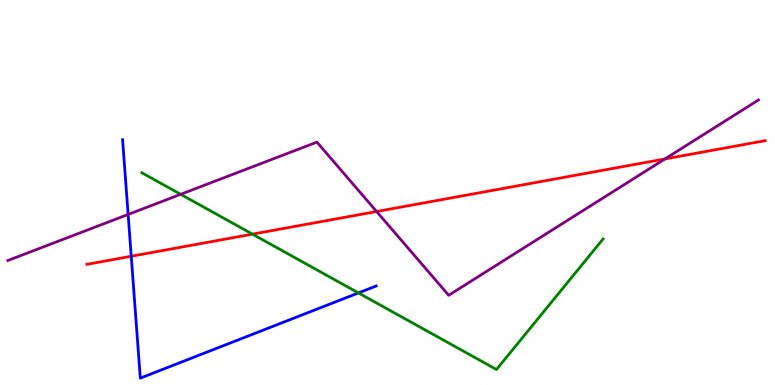[{'lines': ['blue', 'red'], 'intersections': [{'x': 1.69, 'y': 3.34}]}, {'lines': ['green', 'red'], 'intersections': [{'x': 3.26, 'y': 3.92}]}, {'lines': ['purple', 'red'], 'intersections': [{'x': 4.86, 'y': 4.51}, {'x': 8.58, 'y': 5.87}]}, {'lines': ['blue', 'green'], 'intersections': [{'x': 4.62, 'y': 2.39}]}, {'lines': ['blue', 'purple'], 'intersections': [{'x': 1.65, 'y': 4.43}]}, {'lines': ['green', 'purple'], 'intersections': [{'x': 2.33, 'y': 4.95}]}]